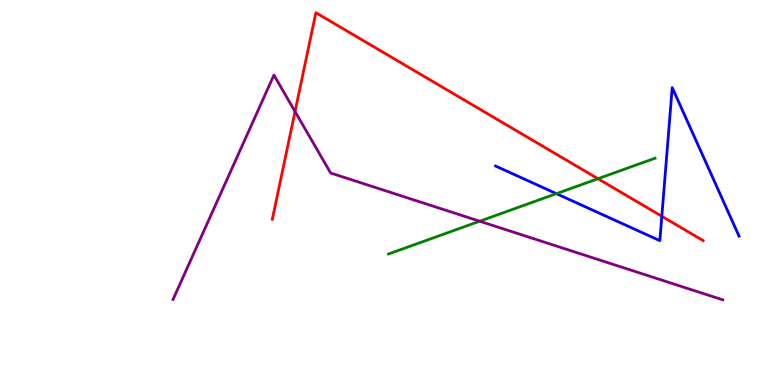[{'lines': ['blue', 'red'], 'intersections': [{'x': 8.54, 'y': 4.38}]}, {'lines': ['green', 'red'], 'intersections': [{'x': 7.72, 'y': 5.36}]}, {'lines': ['purple', 'red'], 'intersections': [{'x': 3.81, 'y': 7.1}]}, {'lines': ['blue', 'green'], 'intersections': [{'x': 7.18, 'y': 4.97}]}, {'lines': ['blue', 'purple'], 'intersections': []}, {'lines': ['green', 'purple'], 'intersections': [{'x': 6.19, 'y': 4.25}]}]